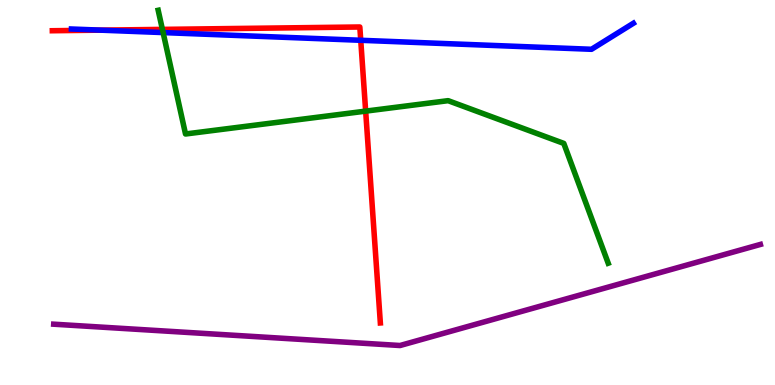[{'lines': ['blue', 'red'], 'intersections': [{'x': 1.3, 'y': 9.22}, {'x': 4.65, 'y': 8.95}]}, {'lines': ['green', 'red'], 'intersections': [{'x': 2.1, 'y': 9.24}, {'x': 4.72, 'y': 7.11}]}, {'lines': ['purple', 'red'], 'intersections': []}, {'lines': ['blue', 'green'], 'intersections': [{'x': 2.1, 'y': 9.15}]}, {'lines': ['blue', 'purple'], 'intersections': []}, {'lines': ['green', 'purple'], 'intersections': []}]